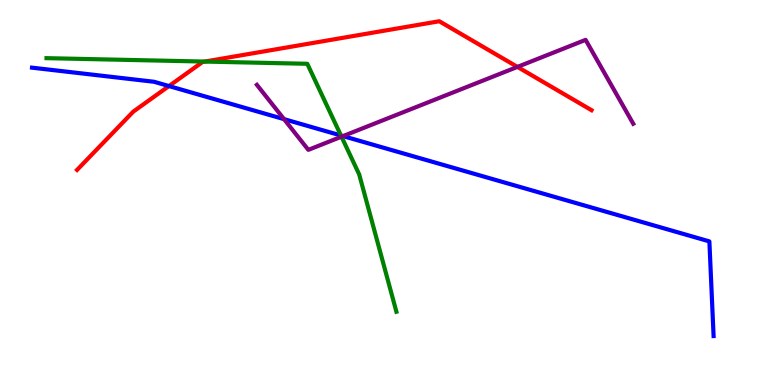[{'lines': ['blue', 'red'], 'intersections': [{'x': 2.18, 'y': 7.76}]}, {'lines': ['green', 'red'], 'intersections': [{'x': 2.64, 'y': 8.4}]}, {'lines': ['purple', 'red'], 'intersections': [{'x': 6.68, 'y': 8.26}]}, {'lines': ['blue', 'green'], 'intersections': [{'x': 4.4, 'y': 6.48}]}, {'lines': ['blue', 'purple'], 'intersections': [{'x': 3.66, 'y': 6.91}, {'x': 4.43, 'y': 6.47}]}, {'lines': ['green', 'purple'], 'intersections': [{'x': 4.41, 'y': 6.45}]}]